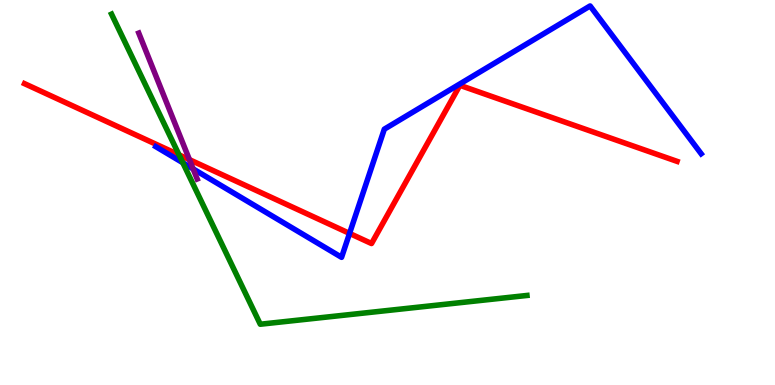[{'lines': ['blue', 'red'], 'intersections': [{'x': 4.51, 'y': 3.94}]}, {'lines': ['green', 'red'], 'intersections': [{'x': 2.31, 'y': 5.98}]}, {'lines': ['purple', 'red'], 'intersections': [{'x': 2.44, 'y': 5.85}]}, {'lines': ['blue', 'green'], 'intersections': [{'x': 2.36, 'y': 5.77}]}, {'lines': ['blue', 'purple'], 'intersections': [{'x': 2.49, 'y': 5.61}]}, {'lines': ['green', 'purple'], 'intersections': []}]